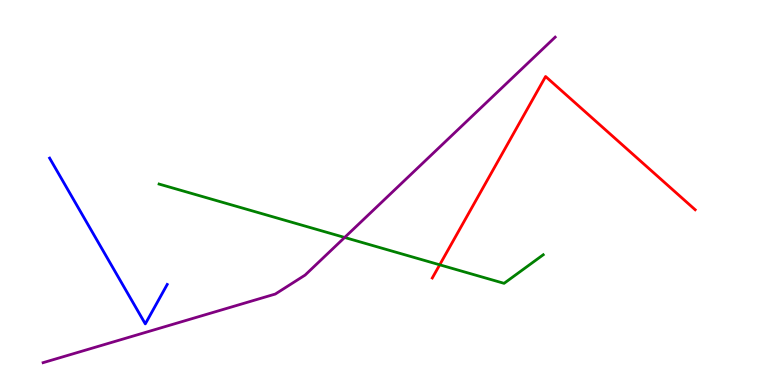[{'lines': ['blue', 'red'], 'intersections': []}, {'lines': ['green', 'red'], 'intersections': [{'x': 5.67, 'y': 3.12}]}, {'lines': ['purple', 'red'], 'intersections': []}, {'lines': ['blue', 'green'], 'intersections': []}, {'lines': ['blue', 'purple'], 'intersections': []}, {'lines': ['green', 'purple'], 'intersections': [{'x': 4.45, 'y': 3.83}]}]